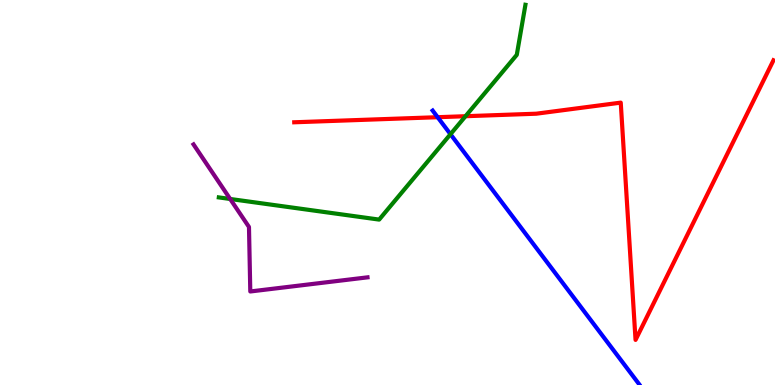[{'lines': ['blue', 'red'], 'intersections': [{'x': 5.65, 'y': 6.96}]}, {'lines': ['green', 'red'], 'intersections': [{'x': 6.01, 'y': 6.98}]}, {'lines': ['purple', 'red'], 'intersections': []}, {'lines': ['blue', 'green'], 'intersections': [{'x': 5.81, 'y': 6.51}]}, {'lines': ['blue', 'purple'], 'intersections': []}, {'lines': ['green', 'purple'], 'intersections': [{'x': 2.97, 'y': 4.83}]}]